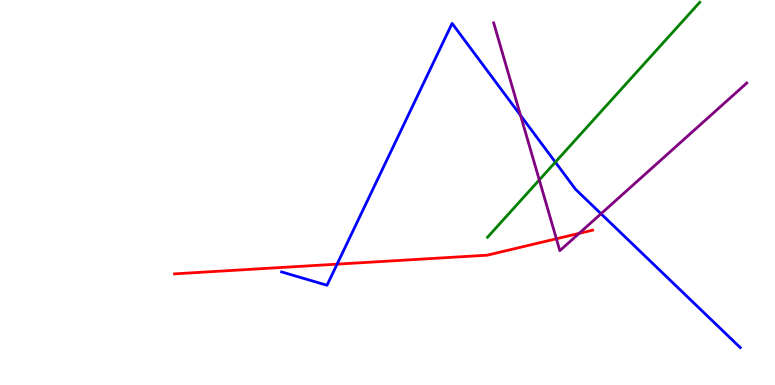[{'lines': ['blue', 'red'], 'intersections': [{'x': 4.35, 'y': 3.14}]}, {'lines': ['green', 'red'], 'intersections': []}, {'lines': ['purple', 'red'], 'intersections': [{'x': 7.18, 'y': 3.8}, {'x': 7.47, 'y': 3.94}]}, {'lines': ['blue', 'green'], 'intersections': [{'x': 7.17, 'y': 5.79}]}, {'lines': ['blue', 'purple'], 'intersections': [{'x': 6.72, 'y': 7.0}, {'x': 7.75, 'y': 4.45}]}, {'lines': ['green', 'purple'], 'intersections': [{'x': 6.96, 'y': 5.33}]}]